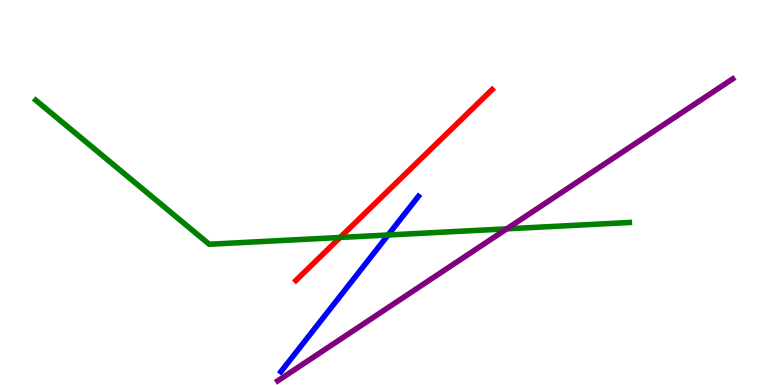[{'lines': ['blue', 'red'], 'intersections': []}, {'lines': ['green', 'red'], 'intersections': [{'x': 4.39, 'y': 3.83}]}, {'lines': ['purple', 'red'], 'intersections': []}, {'lines': ['blue', 'green'], 'intersections': [{'x': 5.01, 'y': 3.9}]}, {'lines': ['blue', 'purple'], 'intersections': []}, {'lines': ['green', 'purple'], 'intersections': [{'x': 6.54, 'y': 4.06}]}]